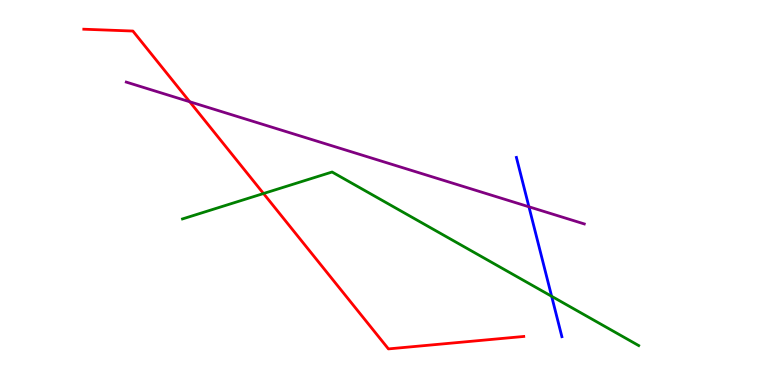[{'lines': ['blue', 'red'], 'intersections': []}, {'lines': ['green', 'red'], 'intersections': [{'x': 3.4, 'y': 4.97}]}, {'lines': ['purple', 'red'], 'intersections': [{'x': 2.45, 'y': 7.36}]}, {'lines': ['blue', 'green'], 'intersections': [{'x': 7.12, 'y': 2.3}]}, {'lines': ['blue', 'purple'], 'intersections': [{'x': 6.82, 'y': 4.63}]}, {'lines': ['green', 'purple'], 'intersections': []}]